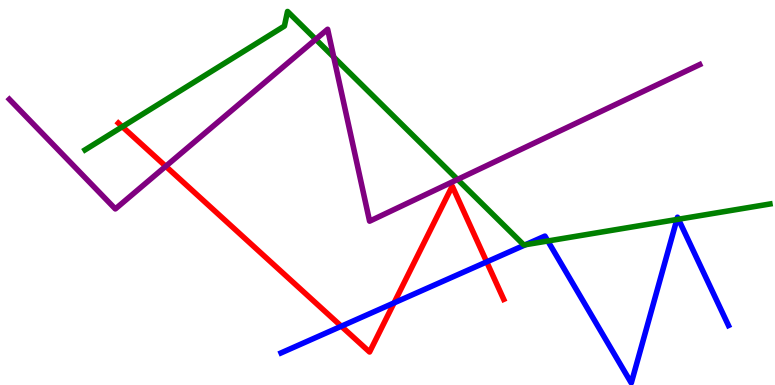[{'lines': ['blue', 'red'], 'intersections': [{'x': 4.4, 'y': 1.53}, {'x': 5.08, 'y': 2.13}, {'x': 6.28, 'y': 3.2}]}, {'lines': ['green', 'red'], 'intersections': [{'x': 1.58, 'y': 6.71}]}, {'lines': ['purple', 'red'], 'intersections': [{'x': 2.14, 'y': 5.68}]}, {'lines': ['blue', 'green'], 'intersections': [{'x': 6.78, 'y': 3.64}, {'x': 7.07, 'y': 3.74}, {'x': 8.73, 'y': 4.3}, {'x': 8.75, 'y': 4.31}]}, {'lines': ['blue', 'purple'], 'intersections': []}, {'lines': ['green', 'purple'], 'intersections': [{'x': 4.07, 'y': 8.98}, {'x': 4.31, 'y': 8.52}, {'x': 5.9, 'y': 5.34}]}]